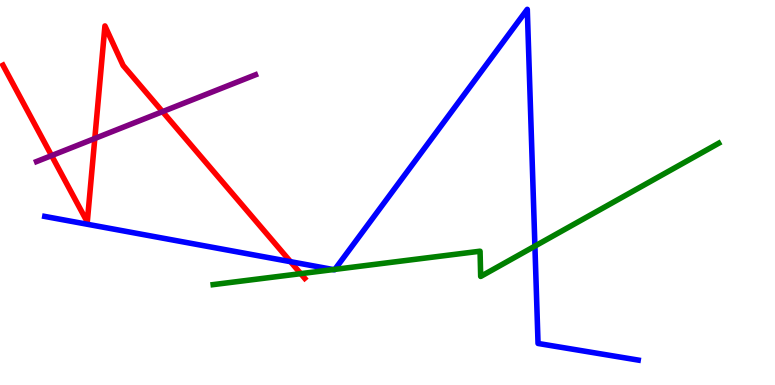[{'lines': ['blue', 'red'], 'intersections': [{'x': 3.75, 'y': 3.2}]}, {'lines': ['green', 'red'], 'intersections': [{'x': 3.88, 'y': 2.89}]}, {'lines': ['purple', 'red'], 'intersections': [{'x': 0.666, 'y': 5.96}, {'x': 1.22, 'y': 6.4}, {'x': 2.1, 'y': 7.1}]}, {'lines': ['blue', 'green'], 'intersections': [{'x': 4.3, 'y': 3.0}, {'x': 4.32, 'y': 3.0}, {'x': 6.9, 'y': 3.61}]}, {'lines': ['blue', 'purple'], 'intersections': []}, {'lines': ['green', 'purple'], 'intersections': []}]